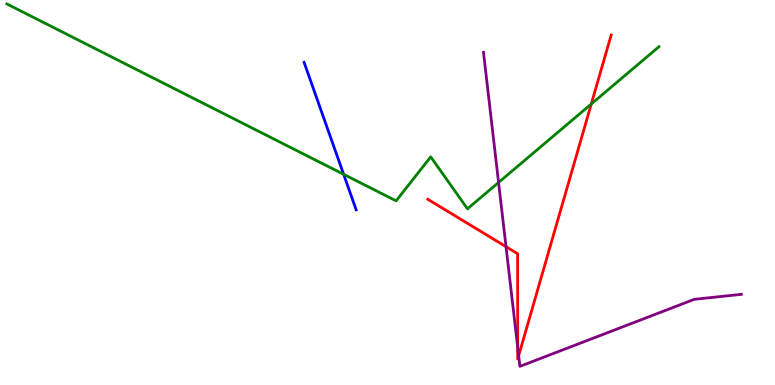[{'lines': ['blue', 'red'], 'intersections': []}, {'lines': ['green', 'red'], 'intersections': [{'x': 7.63, 'y': 7.3}]}, {'lines': ['purple', 'red'], 'intersections': [{'x': 6.53, 'y': 3.59}, {'x': 6.68, 'y': 0.977}, {'x': 6.69, 'y': 0.762}]}, {'lines': ['blue', 'green'], 'intersections': [{'x': 4.43, 'y': 5.47}]}, {'lines': ['blue', 'purple'], 'intersections': []}, {'lines': ['green', 'purple'], 'intersections': [{'x': 6.43, 'y': 5.26}]}]